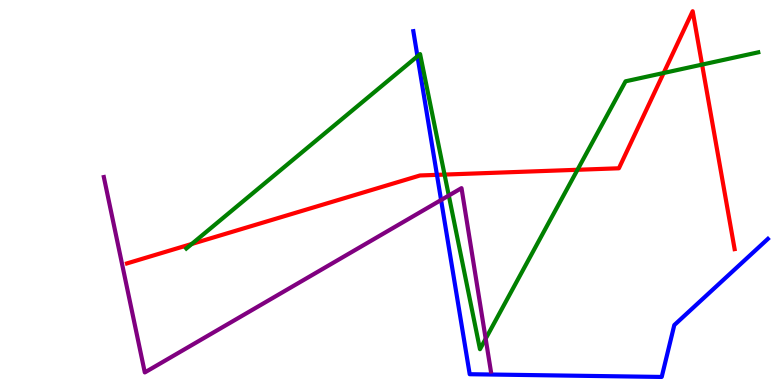[{'lines': ['blue', 'red'], 'intersections': [{'x': 5.64, 'y': 5.46}]}, {'lines': ['green', 'red'], 'intersections': [{'x': 2.47, 'y': 3.66}, {'x': 5.74, 'y': 5.47}, {'x': 7.45, 'y': 5.59}, {'x': 8.56, 'y': 8.1}, {'x': 9.06, 'y': 8.32}]}, {'lines': ['purple', 'red'], 'intersections': []}, {'lines': ['blue', 'green'], 'intersections': [{'x': 5.39, 'y': 8.54}]}, {'lines': ['blue', 'purple'], 'intersections': [{'x': 5.69, 'y': 4.8}]}, {'lines': ['green', 'purple'], 'intersections': [{'x': 5.79, 'y': 4.92}, {'x': 6.27, 'y': 1.2}]}]